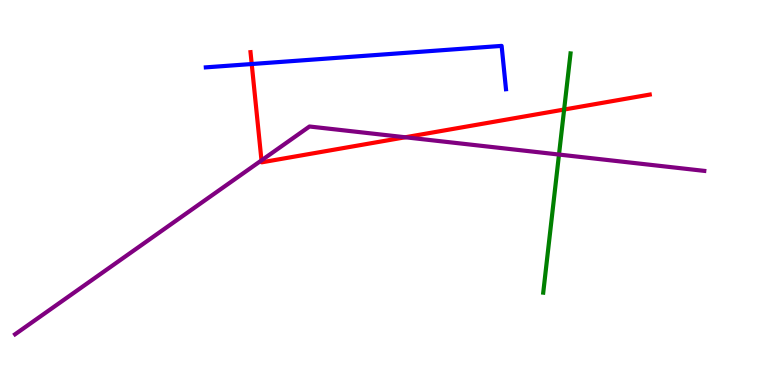[{'lines': ['blue', 'red'], 'intersections': [{'x': 3.25, 'y': 8.34}]}, {'lines': ['green', 'red'], 'intersections': [{'x': 7.28, 'y': 7.16}]}, {'lines': ['purple', 'red'], 'intersections': [{'x': 3.37, 'y': 5.83}, {'x': 5.23, 'y': 6.43}]}, {'lines': ['blue', 'green'], 'intersections': []}, {'lines': ['blue', 'purple'], 'intersections': []}, {'lines': ['green', 'purple'], 'intersections': [{'x': 7.21, 'y': 5.99}]}]